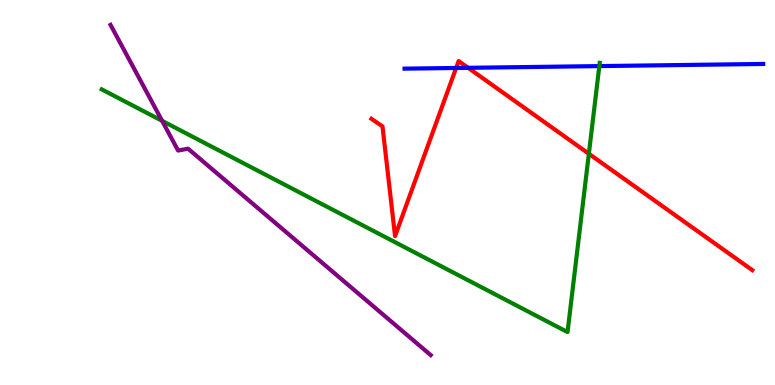[{'lines': ['blue', 'red'], 'intersections': [{'x': 5.89, 'y': 8.23}, {'x': 6.04, 'y': 8.24}]}, {'lines': ['green', 'red'], 'intersections': [{'x': 7.6, 'y': 6.01}]}, {'lines': ['purple', 'red'], 'intersections': []}, {'lines': ['blue', 'green'], 'intersections': [{'x': 7.73, 'y': 8.28}]}, {'lines': ['blue', 'purple'], 'intersections': []}, {'lines': ['green', 'purple'], 'intersections': [{'x': 2.09, 'y': 6.86}]}]